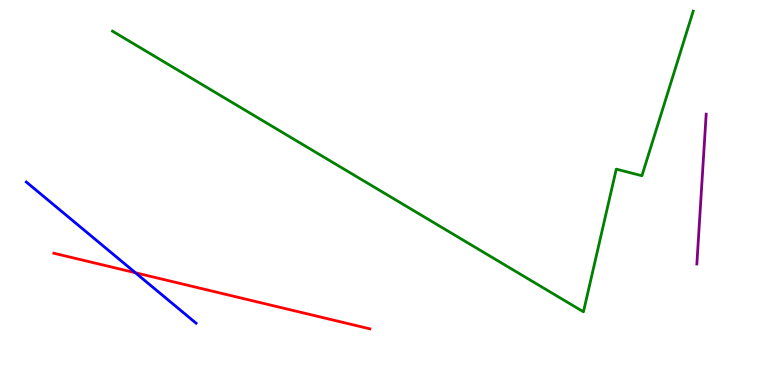[{'lines': ['blue', 'red'], 'intersections': [{'x': 1.75, 'y': 2.92}]}, {'lines': ['green', 'red'], 'intersections': []}, {'lines': ['purple', 'red'], 'intersections': []}, {'lines': ['blue', 'green'], 'intersections': []}, {'lines': ['blue', 'purple'], 'intersections': []}, {'lines': ['green', 'purple'], 'intersections': []}]